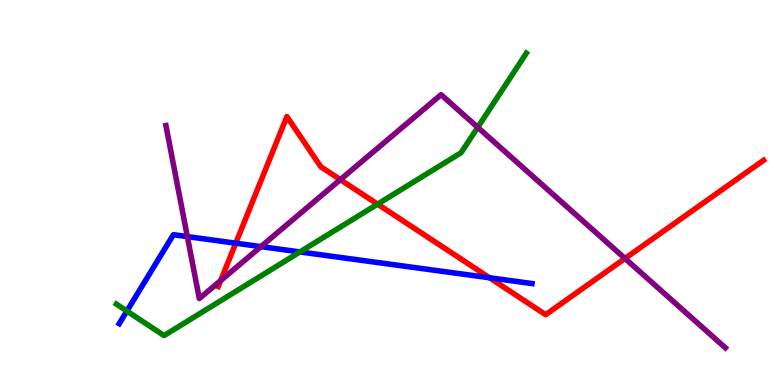[{'lines': ['blue', 'red'], 'intersections': [{'x': 3.04, 'y': 3.68}, {'x': 6.32, 'y': 2.79}]}, {'lines': ['green', 'red'], 'intersections': [{'x': 4.87, 'y': 4.7}]}, {'lines': ['purple', 'red'], 'intersections': [{'x': 2.85, 'y': 2.71}, {'x': 4.39, 'y': 5.33}, {'x': 8.06, 'y': 3.29}]}, {'lines': ['blue', 'green'], 'intersections': [{'x': 1.64, 'y': 1.92}, {'x': 3.87, 'y': 3.46}]}, {'lines': ['blue', 'purple'], 'intersections': [{'x': 2.42, 'y': 3.85}, {'x': 3.37, 'y': 3.59}]}, {'lines': ['green', 'purple'], 'intersections': [{'x': 6.16, 'y': 6.69}]}]